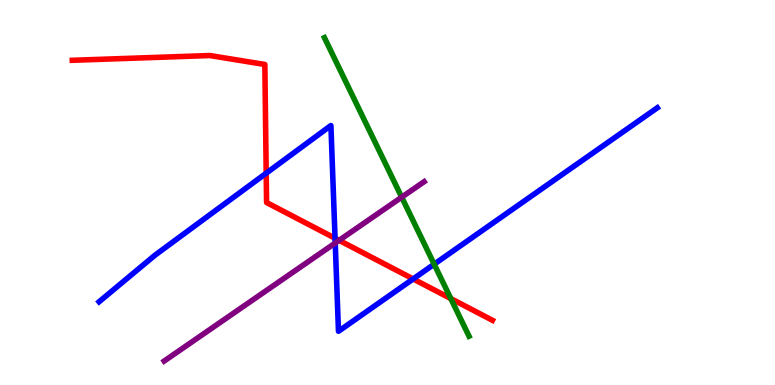[{'lines': ['blue', 'red'], 'intersections': [{'x': 3.43, 'y': 5.5}, {'x': 4.32, 'y': 3.81}, {'x': 5.33, 'y': 2.75}]}, {'lines': ['green', 'red'], 'intersections': [{'x': 5.82, 'y': 2.24}]}, {'lines': ['purple', 'red'], 'intersections': [{'x': 4.38, 'y': 3.76}]}, {'lines': ['blue', 'green'], 'intersections': [{'x': 5.6, 'y': 3.14}]}, {'lines': ['blue', 'purple'], 'intersections': [{'x': 4.33, 'y': 3.69}]}, {'lines': ['green', 'purple'], 'intersections': [{'x': 5.18, 'y': 4.88}]}]